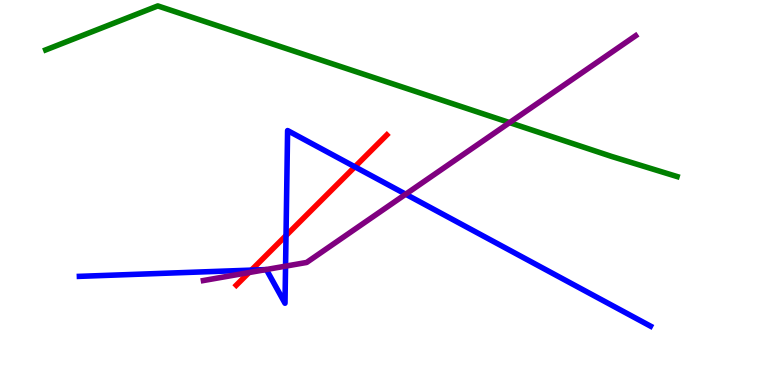[{'lines': ['blue', 'red'], 'intersections': [{'x': 3.24, 'y': 2.98}, {'x': 3.69, 'y': 3.88}, {'x': 4.58, 'y': 5.67}]}, {'lines': ['green', 'red'], 'intersections': []}, {'lines': ['purple', 'red'], 'intersections': [{'x': 3.21, 'y': 2.92}]}, {'lines': ['blue', 'green'], 'intersections': []}, {'lines': ['blue', 'purple'], 'intersections': [{'x': 3.43, 'y': 3.0}, {'x': 3.68, 'y': 3.09}, {'x': 5.23, 'y': 4.96}]}, {'lines': ['green', 'purple'], 'intersections': [{'x': 6.58, 'y': 6.82}]}]